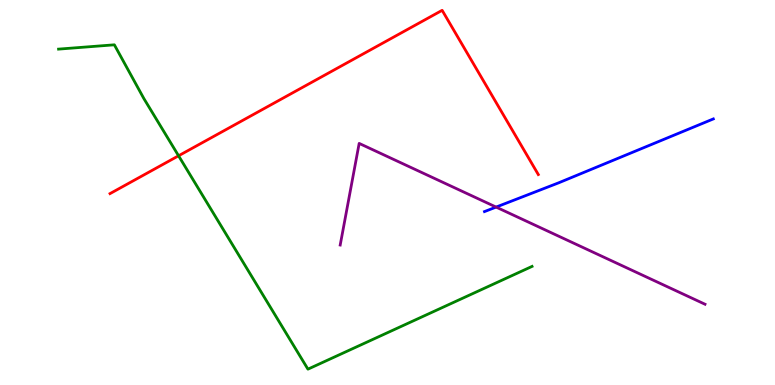[{'lines': ['blue', 'red'], 'intersections': []}, {'lines': ['green', 'red'], 'intersections': [{'x': 2.3, 'y': 5.95}]}, {'lines': ['purple', 'red'], 'intersections': []}, {'lines': ['blue', 'green'], 'intersections': []}, {'lines': ['blue', 'purple'], 'intersections': [{'x': 6.4, 'y': 4.62}]}, {'lines': ['green', 'purple'], 'intersections': []}]